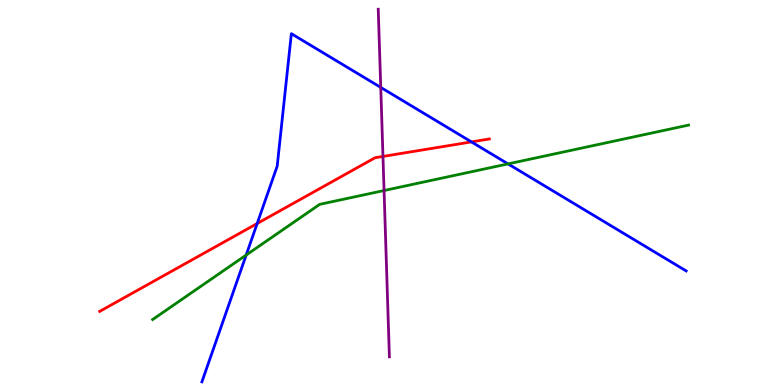[{'lines': ['blue', 'red'], 'intersections': [{'x': 3.32, 'y': 4.19}, {'x': 6.08, 'y': 6.31}]}, {'lines': ['green', 'red'], 'intersections': []}, {'lines': ['purple', 'red'], 'intersections': [{'x': 4.94, 'y': 5.94}]}, {'lines': ['blue', 'green'], 'intersections': [{'x': 3.18, 'y': 3.38}, {'x': 6.56, 'y': 5.74}]}, {'lines': ['blue', 'purple'], 'intersections': [{'x': 4.91, 'y': 7.73}]}, {'lines': ['green', 'purple'], 'intersections': [{'x': 4.96, 'y': 5.05}]}]